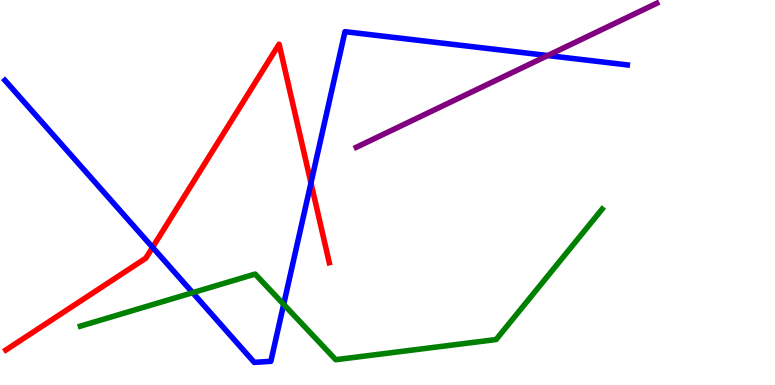[{'lines': ['blue', 'red'], 'intersections': [{'x': 1.97, 'y': 3.58}, {'x': 4.01, 'y': 5.25}]}, {'lines': ['green', 'red'], 'intersections': []}, {'lines': ['purple', 'red'], 'intersections': []}, {'lines': ['blue', 'green'], 'intersections': [{'x': 2.49, 'y': 2.4}, {'x': 3.66, 'y': 2.09}]}, {'lines': ['blue', 'purple'], 'intersections': [{'x': 7.07, 'y': 8.56}]}, {'lines': ['green', 'purple'], 'intersections': []}]